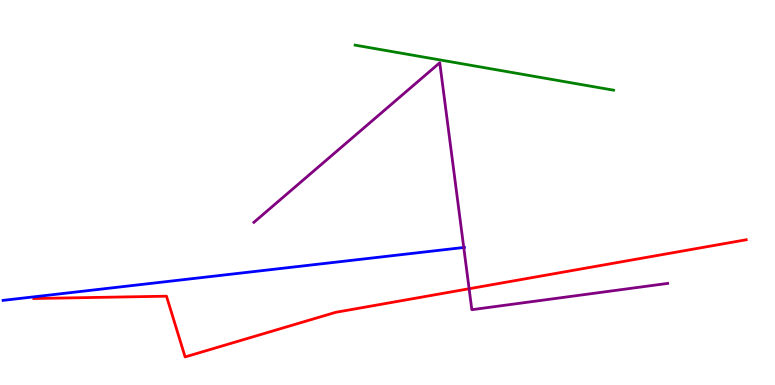[{'lines': ['blue', 'red'], 'intersections': []}, {'lines': ['green', 'red'], 'intersections': []}, {'lines': ['purple', 'red'], 'intersections': [{'x': 6.05, 'y': 2.5}]}, {'lines': ['blue', 'green'], 'intersections': []}, {'lines': ['blue', 'purple'], 'intersections': [{'x': 5.98, 'y': 3.57}]}, {'lines': ['green', 'purple'], 'intersections': []}]